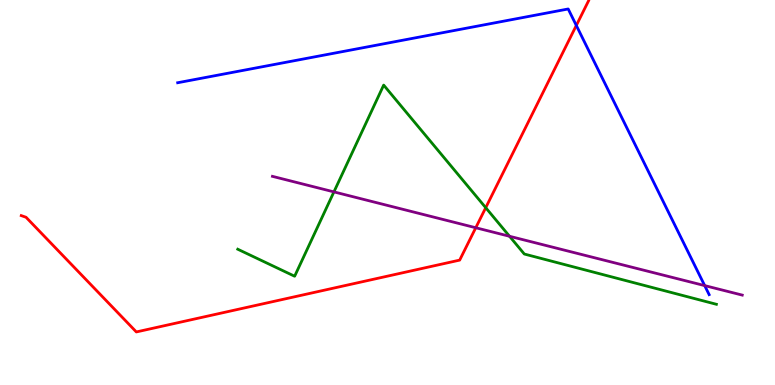[{'lines': ['blue', 'red'], 'intersections': [{'x': 7.44, 'y': 9.34}]}, {'lines': ['green', 'red'], 'intersections': [{'x': 6.27, 'y': 4.61}]}, {'lines': ['purple', 'red'], 'intersections': [{'x': 6.14, 'y': 4.08}]}, {'lines': ['blue', 'green'], 'intersections': []}, {'lines': ['blue', 'purple'], 'intersections': [{'x': 9.09, 'y': 2.58}]}, {'lines': ['green', 'purple'], 'intersections': [{'x': 4.31, 'y': 5.02}, {'x': 6.57, 'y': 3.86}]}]